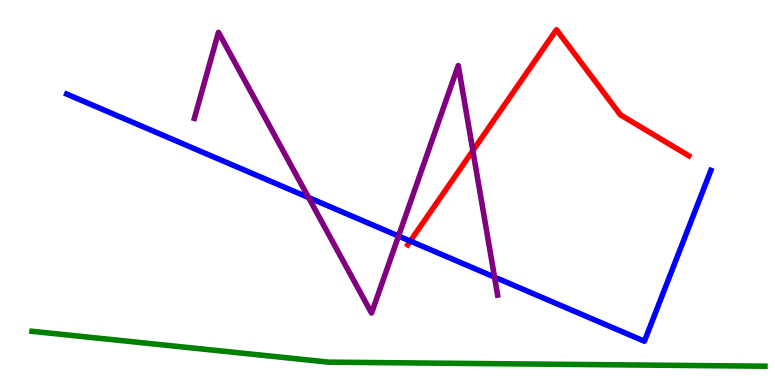[{'lines': ['blue', 'red'], 'intersections': [{'x': 5.29, 'y': 3.74}]}, {'lines': ['green', 'red'], 'intersections': []}, {'lines': ['purple', 'red'], 'intersections': [{'x': 6.1, 'y': 6.09}]}, {'lines': ['blue', 'green'], 'intersections': []}, {'lines': ['blue', 'purple'], 'intersections': [{'x': 3.98, 'y': 4.87}, {'x': 5.14, 'y': 3.87}, {'x': 6.38, 'y': 2.8}]}, {'lines': ['green', 'purple'], 'intersections': []}]